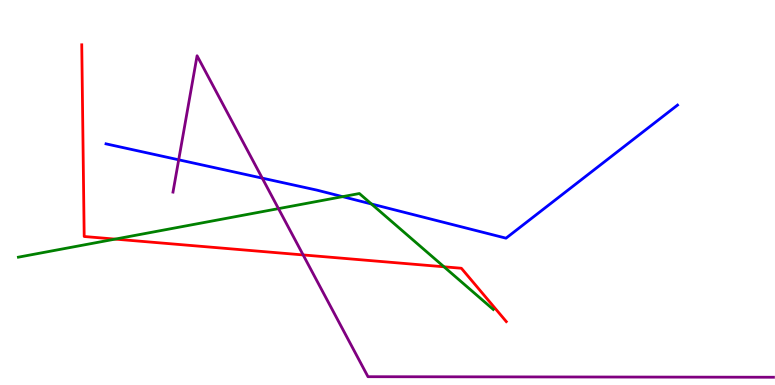[{'lines': ['blue', 'red'], 'intersections': []}, {'lines': ['green', 'red'], 'intersections': [{'x': 1.49, 'y': 3.79}, {'x': 5.73, 'y': 3.07}]}, {'lines': ['purple', 'red'], 'intersections': [{'x': 3.91, 'y': 3.38}]}, {'lines': ['blue', 'green'], 'intersections': [{'x': 4.42, 'y': 4.89}, {'x': 4.79, 'y': 4.7}]}, {'lines': ['blue', 'purple'], 'intersections': [{'x': 2.31, 'y': 5.85}, {'x': 3.38, 'y': 5.37}]}, {'lines': ['green', 'purple'], 'intersections': [{'x': 3.59, 'y': 4.58}]}]